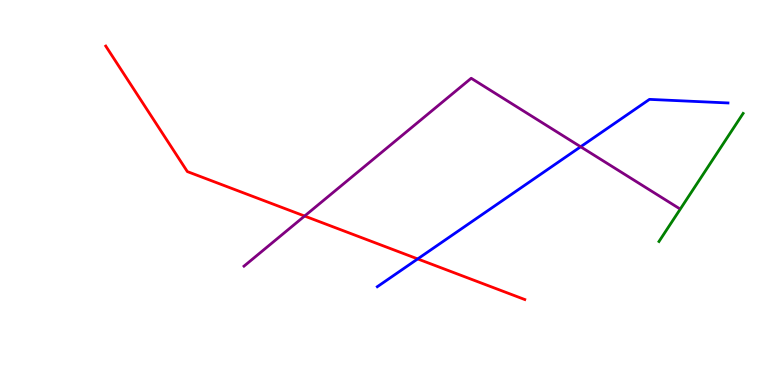[{'lines': ['blue', 'red'], 'intersections': [{'x': 5.39, 'y': 3.27}]}, {'lines': ['green', 'red'], 'intersections': []}, {'lines': ['purple', 'red'], 'intersections': [{'x': 3.93, 'y': 4.39}]}, {'lines': ['blue', 'green'], 'intersections': []}, {'lines': ['blue', 'purple'], 'intersections': [{'x': 7.49, 'y': 6.19}]}, {'lines': ['green', 'purple'], 'intersections': []}]